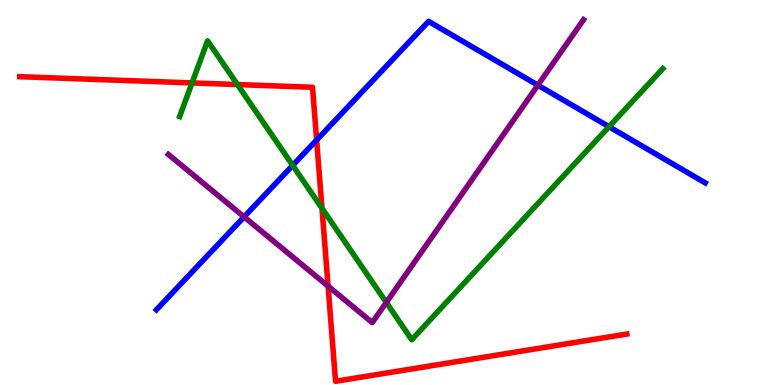[{'lines': ['blue', 'red'], 'intersections': [{'x': 4.09, 'y': 6.36}]}, {'lines': ['green', 'red'], 'intersections': [{'x': 2.48, 'y': 7.85}, {'x': 3.06, 'y': 7.8}, {'x': 4.15, 'y': 4.59}]}, {'lines': ['purple', 'red'], 'intersections': [{'x': 4.23, 'y': 2.57}]}, {'lines': ['blue', 'green'], 'intersections': [{'x': 3.78, 'y': 5.7}, {'x': 7.86, 'y': 6.71}]}, {'lines': ['blue', 'purple'], 'intersections': [{'x': 3.15, 'y': 4.37}, {'x': 6.94, 'y': 7.79}]}, {'lines': ['green', 'purple'], 'intersections': [{'x': 4.98, 'y': 2.14}]}]